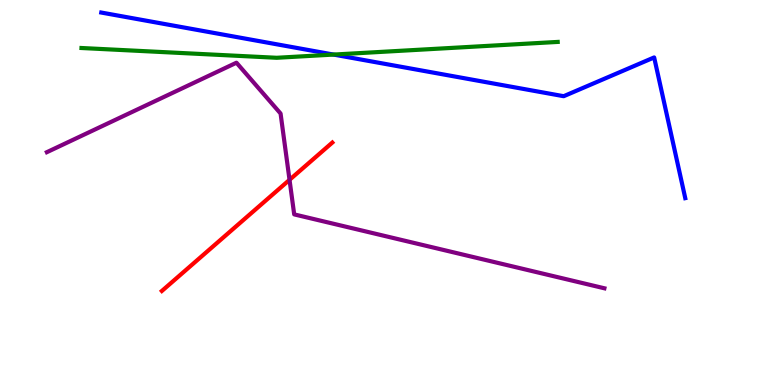[{'lines': ['blue', 'red'], 'intersections': []}, {'lines': ['green', 'red'], 'intersections': []}, {'lines': ['purple', 'red'], 'intersections': [{'x': 3.74, 'y': 5.33}]}, {'lines': ['blue', 'green'], 'intersections': [{'x': 4.3, 'y': 8.58}]}, {'lines': ['blue', 'purple'], 'intersections': []}, {'lines': ['green', 'purple'], 'intersections': []}]